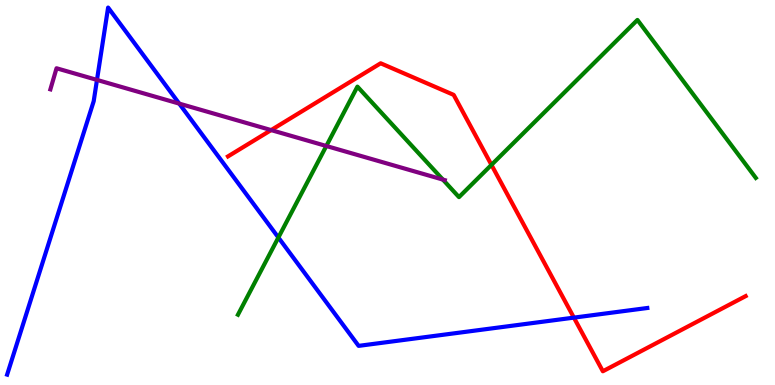[{'lines': ['blue', 'red'], 'intersections': [{'x': 7.41, 'y': 1.75}]}, {'lines': ['green', 'red'], 'intersections': [{'x': 6.34, 'y': 5.72}]}, {'lines': ['purple', 'red'], 'intersections': [{'x': 3.5, 'y': 6.62}]}, {'lines': ['blue', 'green'], 'intersections': [{'x': 3.59, 'y': 3.83}]}, {'lines': ['blue', 'purple'], 'intersections': [{'x': 1.25, 'y': 7.92}, {'x': 2.31, 'y': 7.31}]}, {'lines': ['green', 'purple'], 'intersections': [{'x': 4.21, 'y': 6.21}, {'x': 5.71, 'y': 5.34}]}]